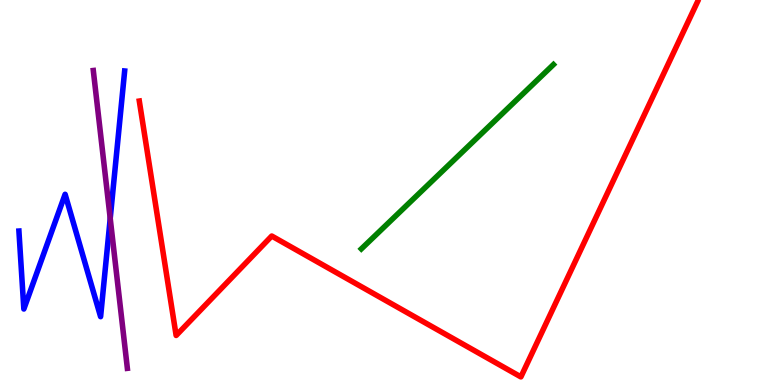[{'lines': ['blue', 'red'], 'intersections': []}, {'lines': ['green', 'red'], 'intersections': []}, {'lines': ['purple', 'red'], 'intersections': []}, {'lines': ['blue', 'green'], 'intersections': []}, {'lines': ['blue', 'purple'], 'intersections': [{'x': 1.42, 'y': 4.33}]}, {'lines': ['green', 'purple'], 'intersections': []}]